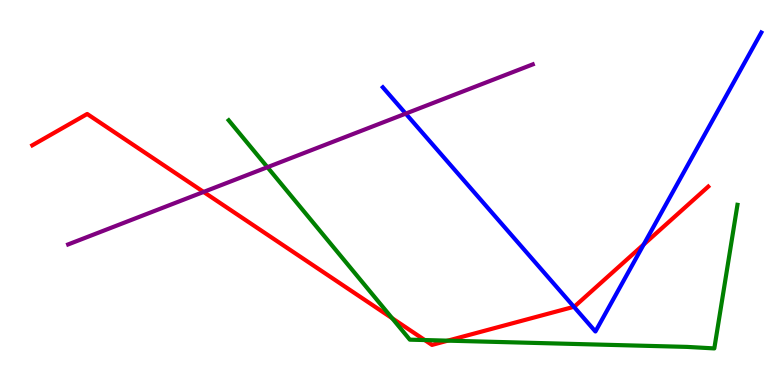[{'lines': ['blue', 'red'], 'intersections': [{'x': 7.41, 'y': 2.03}, {'x': 8.31, 'y': 3.65}]}, {'lines': ['green', 'red'], 'intersections': [{'x': 5.06, 'y': 1.73}, {'x': 5.48, 'y': 1.17}, {'x': 5.78, 'y': 1.15}]}, {'lines': ['purple', 'red'], 'intersections': [{'x': 2.63, 'y': 5.01}]}, {'lines': ['blue', 'green'], 'intersections': []}, {'lines': ['blue', 'purple'], 'intersections': [{'x': 5.24, 'y': 7.05}]}, {'lines': ['green', 'purple'], 'intersections': [{'x': 3.45, 'y': 5.66}]}]